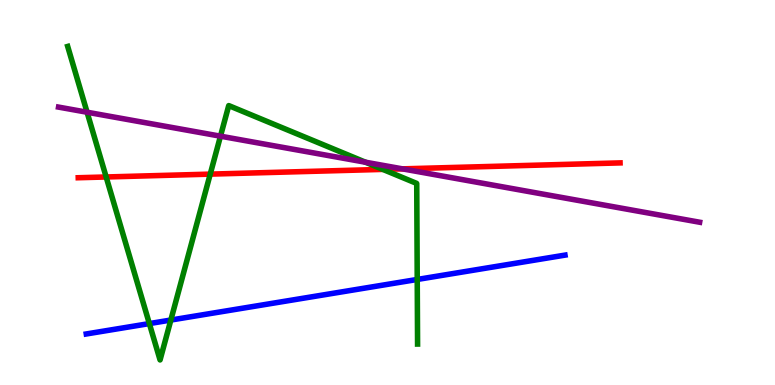[{'lines': ['blue', 'red'], 'intersections': []}, {'lines': ['green', 'red'], 'intersections': [{'x': 1.37, 'y': 5.4}, {'x': 2.71, 'y': 5.48}, {'x': 4.94, 'y': 5.6}]}, {'lines': ['purple', 'red'], 'intersections': [{'x': 5.19, 'y': 5.61}]}, {'lines': ['blue', 'green'], 'intersections': [{'x': 1.93, 'y': 1.6}, {'x': 2.2, 'y': 1.69}, {'x': 5.38, 'y': 2.74}]}, {'lines': ['blue', 'purple'], 'intersections': []}, {'lines': ['green', 'purple'], 'intersections': [{'x': 1.12, 'y': 7.08}, {'x': 2.84, 'y': 6.46}, {'x': 4.72, 'y': 5.79}]}]